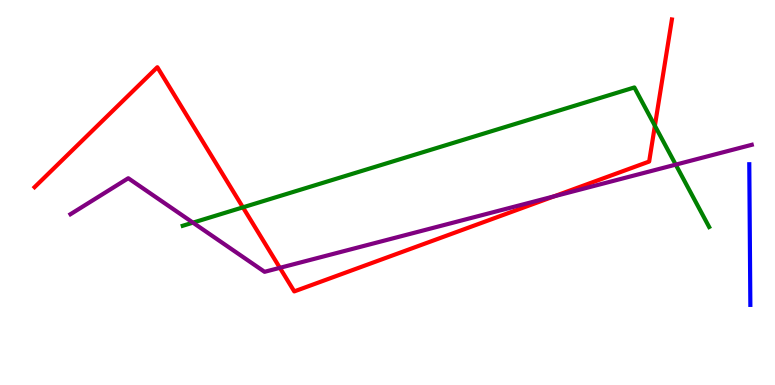[{'lines': ['blue', 'red'], 'intersections': []}, {'lines': ['green', 'red'], 'intersections': [{'x': 3.13, 'y': 4.61}, {'x': 8.45, 'y': 6.73}]}, {'lines': ['purple', 'red'], 'intersections': [{'x': 3.61, 'y': 3.04}, {'x': 7.15, 'y': 4.9}]}, {'lines': ['blue', 'green'], 'intersections': []}, {'lines': ['blue', 'purple'], 'intersections': []}, {'lines': ['green', 'purple'], 'intersections': [{'x': 2.49, 'y': 4.22}, {'x': 8.72, 'y': 5.72}]}]